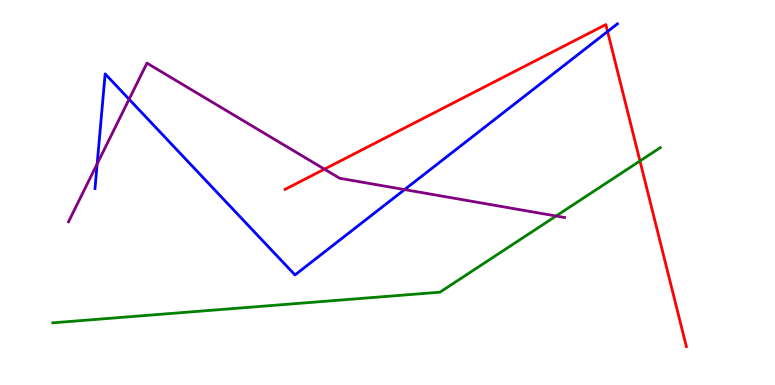[{'lines': ['blue', 'red'], 'intersections': [{'x': 7.84, 'y': 9.18}]}, {'lines': ['green', 'red'], 'intersections': [{'x': 8.26, 'y': 5.82}]}, {'lines': ['purple', 'red'], 'intersections': [{'x': 4.19, 'y': 5.61}]}, {'lines': ['blue', 'green'], 'intersections': []}, {'lines': ['blue', 'purple'], 'intersections': [{'x': 1.25, 'y': 5.74}, {'x': 1.67, 'y': 7.42}, {'x': 5.22, 'y': 5.08}]}, {'lines': ['green', 'purple'], 'intersections': [{'x': 7.18, 'y': 4.39}]}]